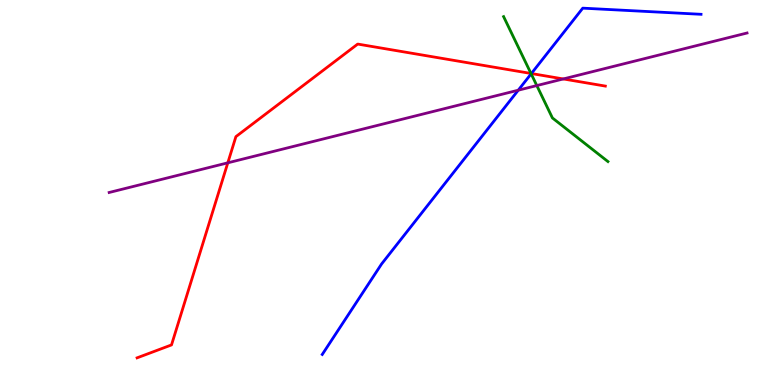[{'lines': ['blue', 'red'], 'intersections': [{'x': 6.86, 'y': 8.09}]}, {'lines': ['green', 'red'], 'intersections': [{'x': 6.85, 'y': 8.09}]}, {'lines': ['purple', 'red'], 'intersections': [{'x': 2.94, 'y': 5.77}, {'x': 7.27, 'y': 7.95}]}, {'lines': ['blue', 'green'], 'intersections': [{'x': 6.85, 'y': 8.08}]}, {'lines': ['blue', 'purple'], 'intersections': [{'x': 6.69, 'y': 7.66}]}, {'lines': ['green', 'purple'], 'intersections': [{'x': 6.93, 'y': 7.78}]}]